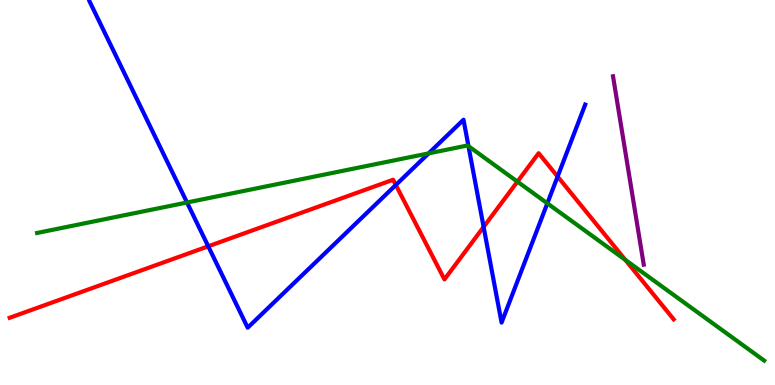[{'lines': ['blue', 'red'], 'intersections': [{'x': 2.69, 'y': 3.6}, {'x': 5.11, 'y': 5.2}, {'x': 6.24, 'y': 4.11}, {'x': 7.2, 'y': 5.41}]}, {'lines': ['green', 'red'], 'intersections': [{'x': 6.68, 'y': 5.28}, {'x': 8.07, 'y': 3.25}]}, {'lines': ['purple', 'red'], 'intersections': []}, {'lines': ['blue', 'green'], 'intersections': [{'x': 2.41, 'y': 4.74}, {'x': 5.53, 'y': 6.02}, {'x': 6.04, 'y': 6.2}, {'x': 7.06, 'y': 4.72}]}, {'lines': ['blue', 'purple'], 'intersections': []}, {'lines': ['green', 'purple'], 'intersections': []}]